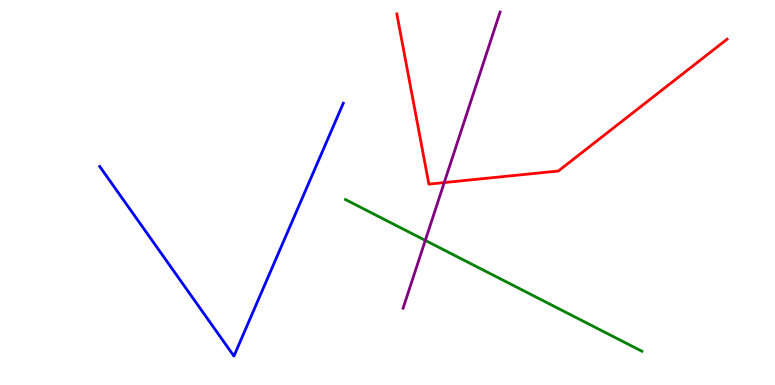[{'lines': ['blue', 'red'], 'intersections': []}, {'lines': ['green', 'red'], 'intersections': []}, {'lines': ['purple', 'red'], 'intersections': [{'x': 5.73, 'y': 5.26}]}, {'lines': ['blue', 'green'], 'intersections': []}, {'lines': ['blue', 'purple'], 'intersections': []}, {'lines': ['green', 'purple'], 'intersections': [{'x': 5.49, 'y': 3.76}]}]